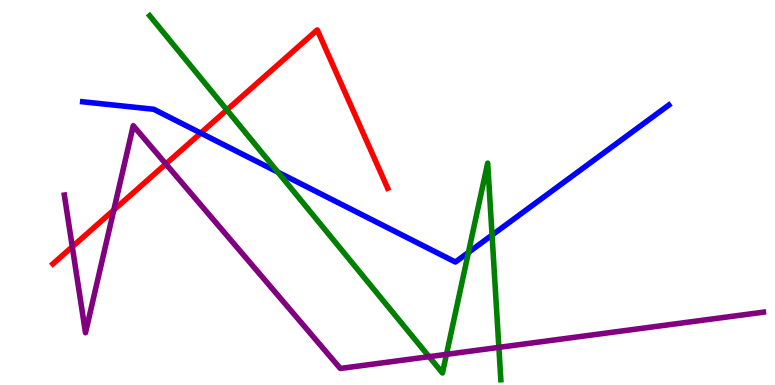[{'lines': ['blue', 'red'], 'intersections': [{'x': 2.59, 'y': 6.54}]}, {'lines': ['green', 'red'], 'intersections': [{'x': 2.93, 'y': 7.14}]}, {'lines': ['purple', 'red'], 'intersections': [{'x': 0.933, 'y': 3.59}, {'x': 1.47, 'y': 4.55}, {'x': 2.14, 'y': 5.74}]}, {'lines': ['blue', 'green'], 'intersections': [{'x': 3.59, 'y': 5.53}, {'x': 6.04, 'y': 3.44}, {'x': 6.35, 'y': 3.89}]}, {'lines': ['blue', 'purple'], 'intersections': []}, {'lines': ['green', 'purple'], 'intersections': [{'x': 5.54, 'y': 0.736}, {'x': 5.76, 'y': 0.796}, {'x': 6.44, 'y': 0.977}]}]